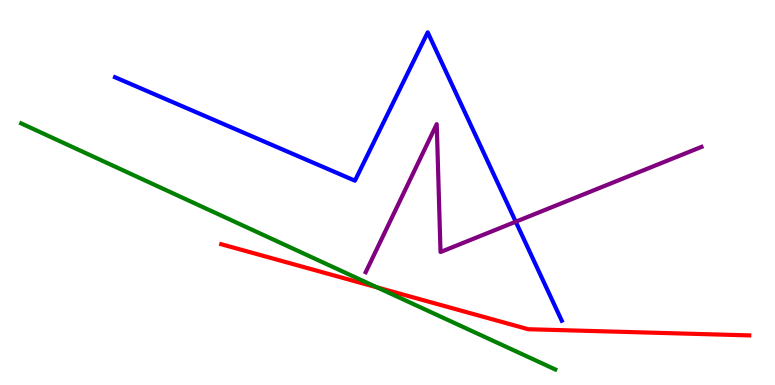[{'lines': ['blue', 'red'], 'intersections': []}, {'lines': ['green', 'red'], 'intersections': [{'x': 4.87, 'y': 2.53}]}, {'lines': ['purple', 'red'], 'intersections': []}, {'lines': ['blue', 'green'], 'intersections': []}, {'lines': ['blue', 'purple'], 'intersections': [{'x': 6.65, 'y': 4.24}]}, {'lines': ['green', 'purple'], 'intersections': []}]